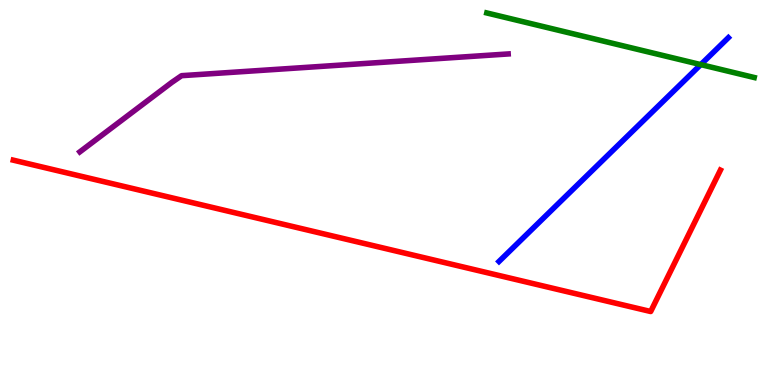[{'lines': ['blue', 'red'], 'intersections': []}, {'lines': ['green', 'red'], 'intersections': []}, {'lines': ['purple', 'red'], 'intersections': []}, {'lines': ['blue', 'green'], 'intersections': [{'x': 9.04, 'y': 8.32}]}, {'lines': ['blue', 'purple'], 'intersections': []}, {'lines': ['green', 'purple'], 'intersections': []}]